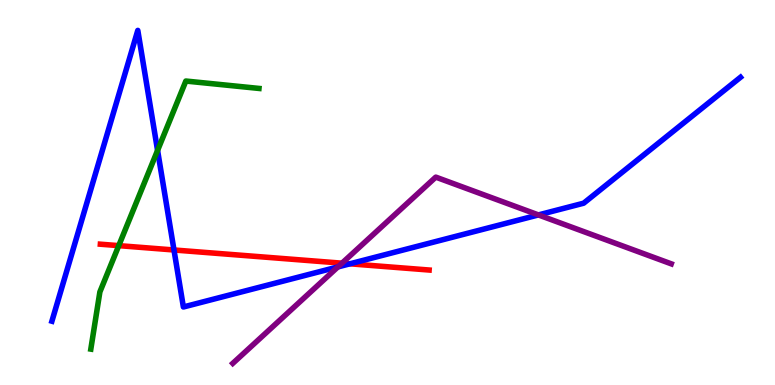[{'lines': ['blue', 'red'], 'intersections': [{'x': 2.24, 'y': 3.51}, {'x': 4.51, 'y': 3.15}]}, {'lines': ['green', 'red'], 'intersections': [{'x': 1.53, 'y': 3.62}]}, {'lines': ['purple', 'red'], 'intersections': [{'x': 4.41, 'y': 3.16}]}, {'lines': ['blue', 'green'], 'intersections': [{'x': 2.03, 'y': 6.09}]}, {'lines': ['blue', 'purple'], 'intersections': [{'x': 4.36, 'y': 3.07}, {'x': 6.95, 'y': 4.42}]}, {'lines': ['green', 'purple'], 'intersections': []}]